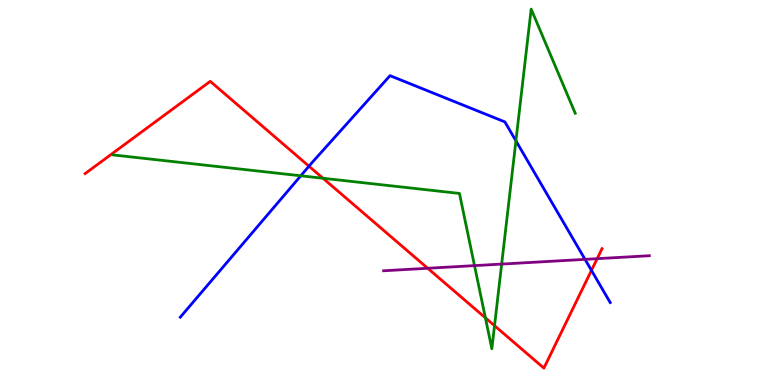[{'lines': ['blue', 'red'], 'intersections': [{'x': 3.99, 'y': 5.68}, {'x': 7.63, 'y': 2.98}]}, {'lines': ['green', 'red'], 'intersections': [{'x': 4.17, 'y': 5.37}, {'x': 6.26, 'y': 1.74}, {'x': 6.38, 'y': 1.54}]}, {'lines': ['purple', 'red'], 'intersections': [{'x': 5.52, 'y': 3.03}, {'x': 7.71, 'y': 3.28}]}, {'lines': ['blue', 'green'], 'intersections': [{'x': 3.88, 'y': 5.43}, {'x': 6.66, 'y': 6.34}]}, {'lines': ['blue', 'purple'], 'intersections': [{'x': 7.55, 'y': 3.26}]}, {'lines': ['green', 'purple'], 'intersections': [{'x': 6.12, 'y': 3.1}, {'x': 6.47, 'y': 3.14}]}]